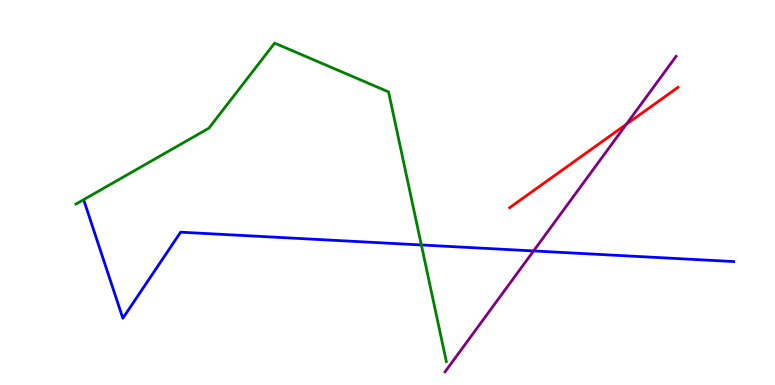[{'lines': ['blue', 'red'], 'intersections': []}, {'lines': ['green', 'red'], 'intersections': []}, {'lines': ['purple', 'red'], 'intersections': [{'x': 8.08, 'y': 6.77}]}, {'lines': ['blue', 'green'], 'intersections': [{'x': 5.44, 'y': 3.64}]}, {'lines': ['blue', 'purple'], 'intersections': [{'x': 6.89, 'y': 3.48}]}, {'lines': ['green', 'purple'], 'intersections': []}]